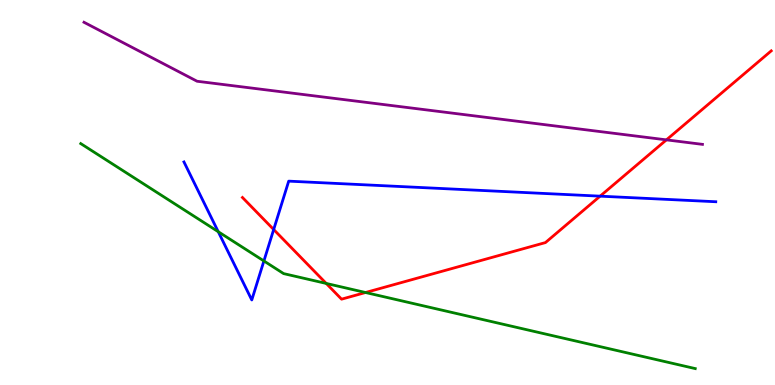[{'lines': ['blue', 'red'], 'intersections': [{'x': 3.53, 'y': 4.04}, {'x': 7.74, 'y': 4.9}]}, {'lines': ['green', 'red'], 'intersections': [{'x': 4.21, 'y': 2.64}, {'x': 4.72, 'y': 2.4}]}, {'lines': ['purple', 'red'], 'intersections': [{'x': 8.6, 'y': 6.37}]}, {'lines': ['blue', 'green'], 'intersections': [{'x': 2.82, 'y': 3.98}, {'x': 3.41, 'y': 3.22}]}, {'lines': ['blue', 'purple'], 'intersections': []}, {'lines': ['green', 'purple'], 'intersections': []}]